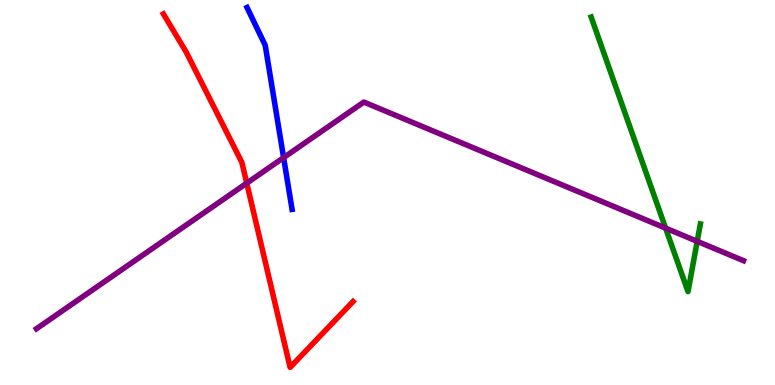[{'lines': ['blue', 'red'], 'intersections': []}, {'lines': ['green', 'red'], 'intersections': []}, {'lines': ['purple', 'red'], 'intersections': [{'x': 3.18, 'y': 5.24}]}, {'lines': ['blue', 'green'], 'intersections': []}, {'lines': ['blue', 'purple'], 'intersections': [{'x': 3.66, 'y': 5.91}]}, {'lines': ['green', 'purple'], 'intersections': [{'x': 8.59, 'y': 4.07}, {'x': 9.0, 'y': 3.73}]}]